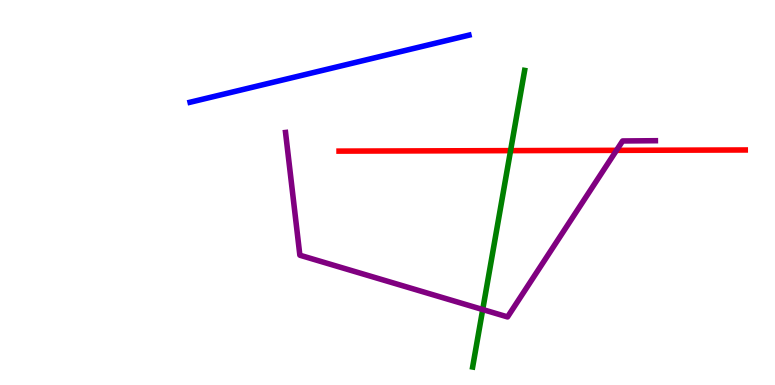[{'lines': ['blue', 'red'], 'intersections': []}, {'lines': ['green', 'red'], 'intersections': [{'x': 6.59, 'y': 6.09}]}, {'lines': ['purple', 'red'], 'intersections': [{'x': 7.95, 'y': 6.1}]}, {'lines': ['blue', 'green'], 'intersections': []}, {'lines': ['blue', 'purple'], 'intersections': []}, {'lines': ['green', 'purple'], 'intersections': [{'x': 6.23, 'y': 1.96}]}]